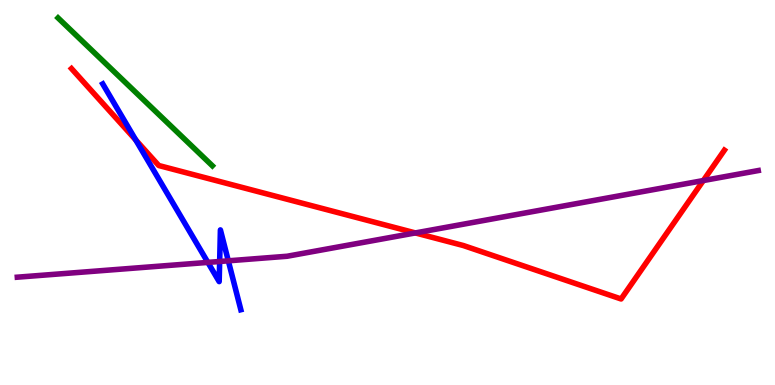[{'lines': ['blue', 'red'], 'intersections': [{'x': 1.75, 'y': 6.36}]}, {'lines': ['green', 'red'], 'intersections': []}, {'lines': ['purple', 'red'], 'intersections': [{'x': 5.36, 'y': 3.95}, {'x': 9.08, 'y': 5.31}]}, {'lines': ['blue', 'green'], 'intersections': []}, {'lines': ['blue', 'purple'], 'intersections': [{'x': 2.68, 'y': 3.18}, {'x': 2.83, 'y': 3.21}, {'x': 2.95, 'y': 3.23}]}, {'lines': ['green', 'purple'], 'intersections': []}]